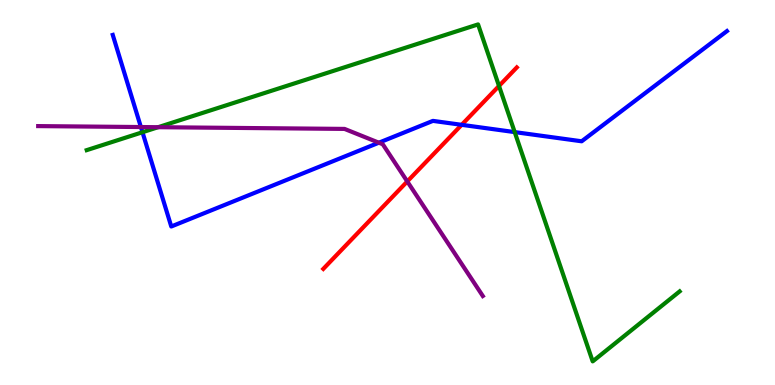[{'lines': ['blue', 'red'], 'intersections': [{'x': 5.96, 'y': 6.76}]}, {'lines': ['green', 'red'], 'intersections': [{'x': 6.44, 'y': 7.77}]}, {'lines': ['purple', 'red'], 'intersections': [{'x': 5.26, 'y': 5.29}]}, {'lines': ['blue', 'green'], 'intersections': [{'x': 1.84, 'y': 6.57}, {'x': 6.64, 'y': 6.57}]}, {'lines': ['blue', 'purple'], 'intersections': [{'x': 1.82, 'y': 6.7}, {'x': 4.89, 'y': 6.29}]}, {'lines': ['green', 'purple'], 'intersections': [{'x': 2.04, 'y': 6.7}]}]